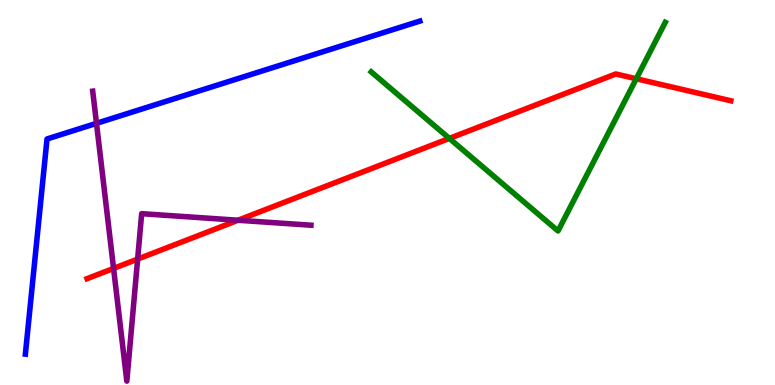[{'lines': ['blue', 'red'], 'intersections': []}, {'lines': ['green', 'red'], 'intersections': [{'x': 5.8, 'y': 6.4}, {'x': 8.21, 'y': 7.95}]}, {'lines': ['purple', 'red'], 'intersections': [{'x': 1.47, 'y': 3.03}, {'x': 1.78, 'y': 3.27}, {'x': 3.07, 'y': 4.28}]}, {'lines': ['blue', 'green'], 'intersections': []}, {'lines': ['blue', 'purple'], 'intersections': [{'x': 1.25, 'y': 6.8}]}, {'lines': ['green', 'purple'], 'intersections': []}]